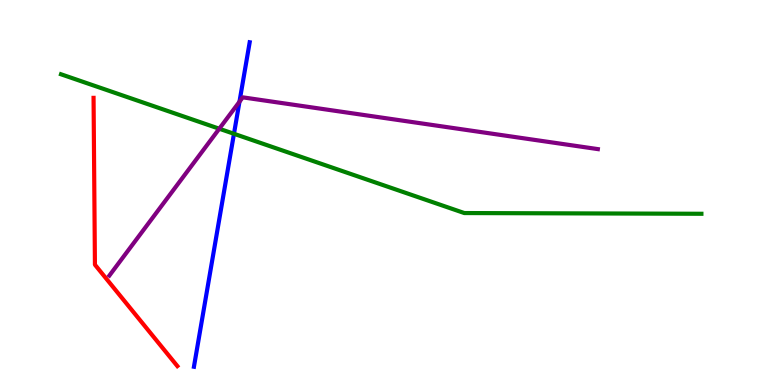[{'lines': ['blue', 'red'], 'intersections': []}, {'lines': ['green', 'red'], 'intersections': []}, {'lines': ['purple', 'red'], 'intersections': []}, {'lines': ['blue', 'green'], 'intersections': [{'x': 3.02, 'y': 6.53}]}, {'lines': ['blue', 'purple'], 'intersections': [{'x': 3.09, 'y': 7.36}]}, {'lines': ['green', 'purple'], 'intersections': [{'x': 2.83, 'y': 6.66}]}]